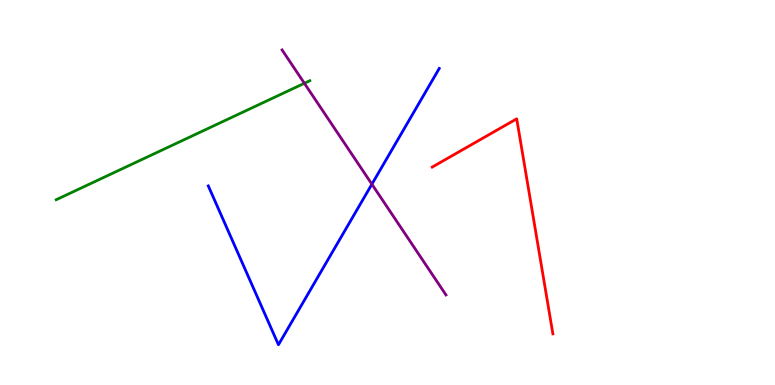[{'lines': ['blue', 'red'], 'intersections': []}, {'lines': ['green', 'red'], 'intersections': []}, {'lines': ['purple', 'red'], 'intersections': []}, {'lines': ['blue', 'green'], 'intersections': []}, {'lines': ['blue', 'purple'], 'intersections': [{'x': 4.8, 'y': 5.22}]}, {'lines': ['green', 'purple'], 'intersections': [{'x': 3.93, 'y': 7.84}]}]